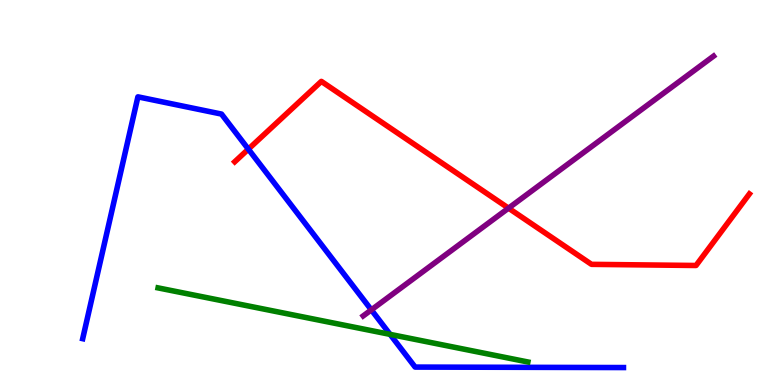[{'lines': ['blue', 'red'], 'intersections': [{'x': 3.2, 'y': 6.13}]}, {'lines': ['green', 'red'], 'intersections': []}, {'lines': ['purple', 'red'], 'intersections': [{'x': 6.56, 'y': 4.59}]}, {'lines': ['blue', 'green'], 'intersections': [{'x': 5.03, 'y': 1.31}]}, {'lines': ['blue', 'purple'], 'intersections': [{'x': 4.79, 'y': 1.95}]}, {'lines': ['green', 'purple'], 'intersections': []}]